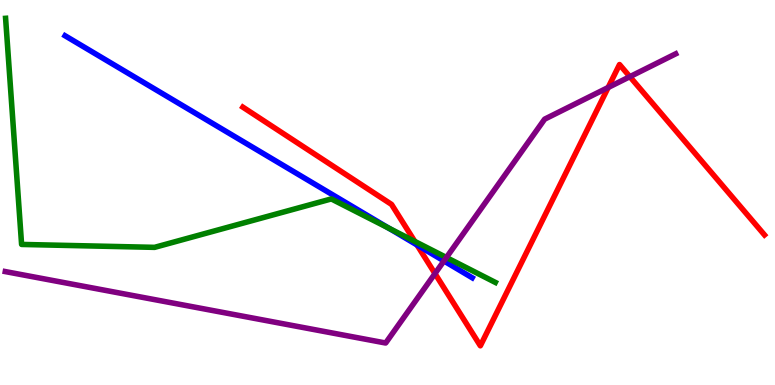[{'lines': ['blue', 'red'], 'intersections': [{'x': 5.38, 'y': 3.64}]}, {'lines': ['green', 'red'], 'intersections': [{'x': 5.35, 'y': 3.73}]}, {'lines': ['purple', 'red'], 'intersections': [{'x': 5.61, 'y': 2.89}, {'x': 7.85, 'y': 7.73}, {'x': 8.13, 'y': 8.01}]}, {'lines': ['blue', 'green'], 'intersections': [{'x': 5.02, 'y': 4.07}]}, {'lines': ['blue', 'purple'], 'intersections': [{'x': 5.73, 'y': 3.22}]}, {'lines': ['green', 'purple'], 'intersections': [{'x': 5.76, 'y': 3.31}]}]